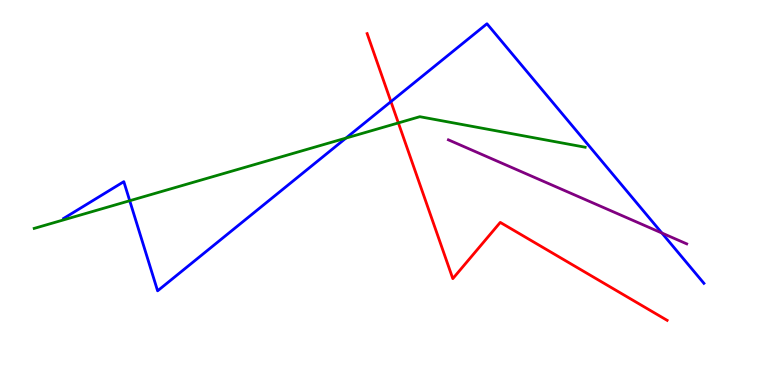[{'lines': ['blue', 'red'], 'intersections': [{'x': 5.04, 'y': 7.36}]}, {'lines': ['green', 'red'], 'intersections': [{'x': 5.14, 'y': 6.81}]}, {'lines': ['purple', 'red'], 'intersections': []}, {'lines': ['blue', 'green'], 'intersections': [{'x': 1.67, 'y': 4.79}, {'x': 4.46, 'y': 6.41}]}, {'lines': ['blue', 'purple'], 'intersections': [{'x': 8.54, 'y': 3.95}]}, {'lines': ['green', 'purple'], 'intersections': []}]